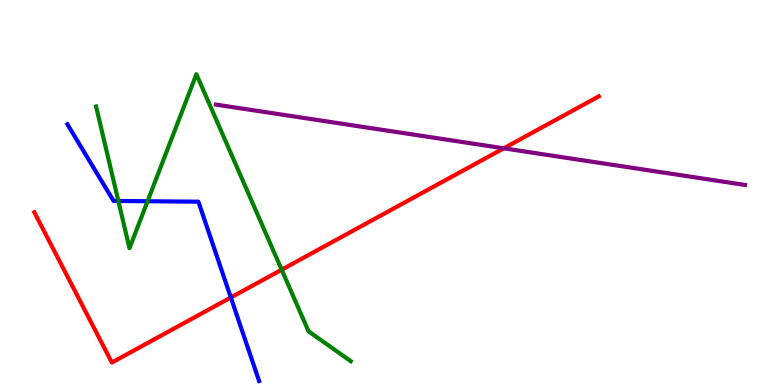[{'lines': ['blue', 'red'], 'intersections': [{'x': 2.98, 'y': 2.27}]}, {'lines': ['green', 'red'], 'intersections': [{'x': 3.63, 'y': 2.99}]}, {'lines': ['purple', 'red'], 'intersections': [{'x': 6.5, 'y': 6.15}]}, {'lines': ['blue', 'green'], 'intersections': [{'x': 1.53, 'y': 4.78}, {'x': 1.9, 'y': 4.77}]}, {'lines': ['blue', 'purple'], 'intersections': []}, {'lines': ['green', 'purple'], 'intersections': []}]